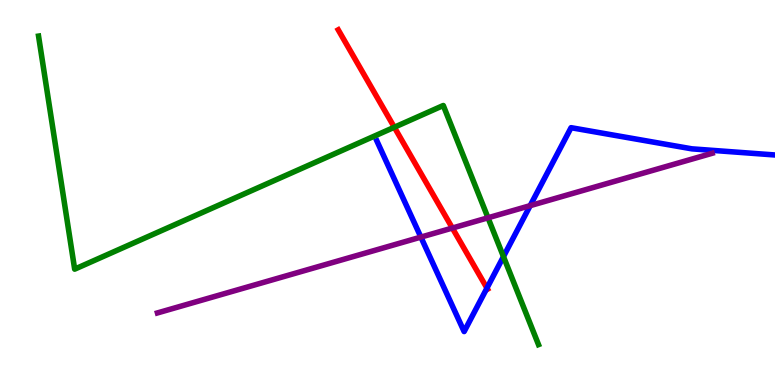[{'lines': ['blue', 'red'], 'intersections': [{'x': 6.28, 'y': 2.52}]}, {'lines': ['green', 'red'], 'intersections': [{'x': 5.09, 'y': 6.69}]}, {'lines': ['purple', 'red'], 'intersections': [{'x': 5.84, 'y': 4.08}]}, {'lines': ['blue', 'green'], 'intersections': [{'x': 6.5, 'y': 3.34}]}, {'lines': ['blue', 'purple'], 'intersections': [{'x': 5.43, 'y': 3.84}, {'x': 6.84, 'y': 4.66}]}, {'lines': ['green', 'purple'], 'intersections': [{'x': 6.3, 'y': 4.34}]}]